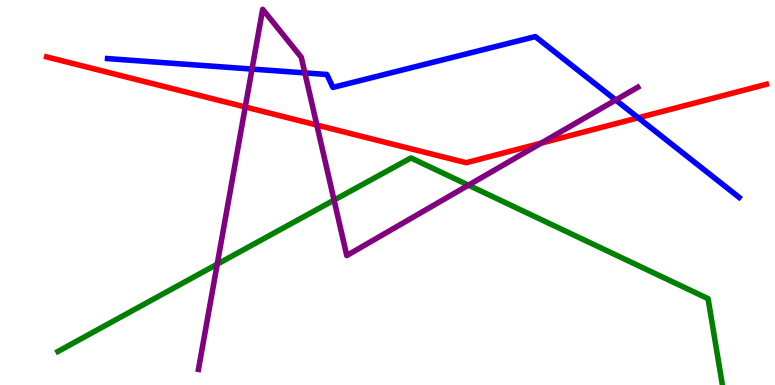[{'lines': ['blue', 'red'], 'intersections': [{'x': 8.24, 'y': 6.94}]}, {'lines': ['green', 'red'], 'intersections': []}, {'lines': ['purple', 'red'], 'intersections': [{'x': 3.16, 'y': 7.22}, {'x': 4.09, 'y': 6.75}, {'x': 6.98, 'y': 6.28}]}, {'lines': ['blue', 'green'], 'intersections': []}, {'lines': ['blue', 'purple'], 'intersections': [{'x': 3.25, 'y': 8.21}, {'x': 3.93, 'y': 8.11}, {'x': 7.94, 'y': 7.4}]}, {'lines': ['green', 'purple'], 'intersections': [{'x': 2.8, 'y': 3.14}, {'x': 4.31, 'y': 4.8}, {'x': 6.04, 'y': 5.19}]}]